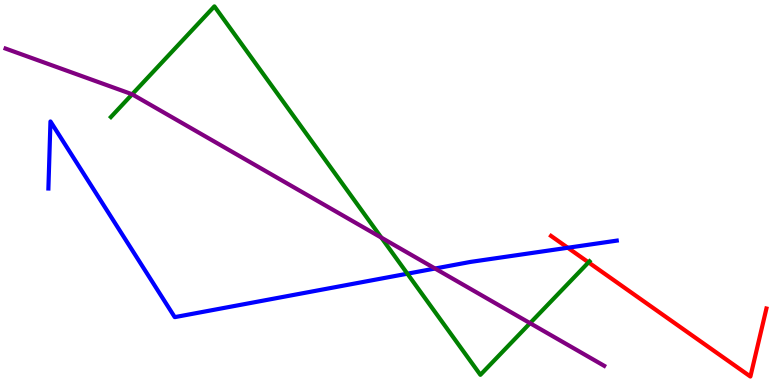[{'lines': ['blue', 'red'], 'intersections': [{'x': 7.33, 'y': 3.56}]}, {'lines': ['green', 'red'], 'intersections': [{'x': 7.59, 'y': 3.19}]}, {'lines': ['purple', 'red'], 'intersections': []}, {'lines': ['blue', 'green'], 'intersections': [{'x': 5.26, 'y': 2.89}]}, {'lines': ['blue', 'purple'], 'intersections': [{'x': 5.61, 'y': 3.03}]}, {'lines': ['green', 'purple'], 'intersections': [{'x': 1.71, 'y': 7.55}, {'x': 4.92, 'y': 3.83}, {'x': 6.84, 'y': 1.61}]}]